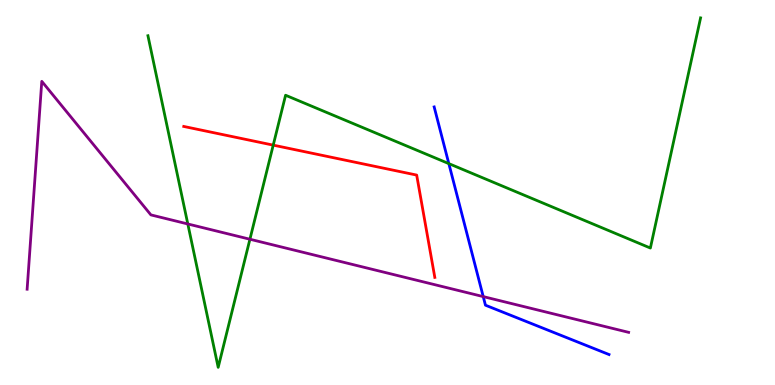[{'lines': ['blue', 'red'], 'intersections': []}, {'lines': ['green', 'red'], 'intersections': [{'x': 3.53, 'y': 6.23}]}, {'lines': ['purple', 'red'], 'intersections': []}, {'lines': ['blue', 'green'], 'intersections': [{'x': 5.79, 'y': 5.75}]}, {'lines': ['blue', 'purple'], 'intersections': [{'x': 6.24, 'y': 2.3}]}, {'lines': ['green', 'purple'], 'intersections': [{'x': 2.42, 'y': 4.18}, {'x': 3.22, 'y': 3.79}]}]